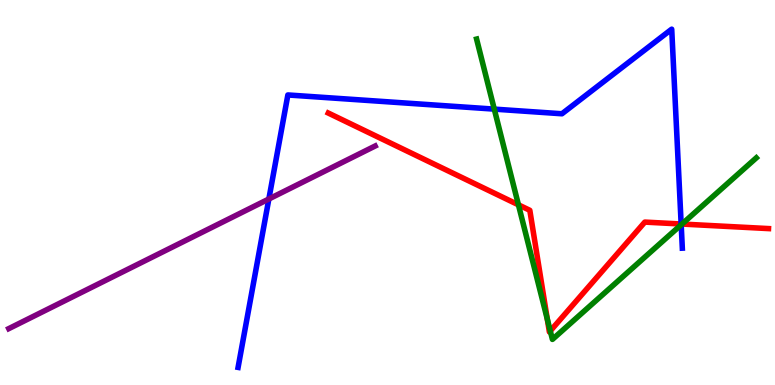[{'lines': ['blue', 'red'], 'intersections': [{'x': 8.79, 'y': 4.18}]}, {'lines': ['green', 'red'], 'intersections': [{'x': 6.69, 'y': 4.68}, {'x': 7.06, 'y': 1.71}, {'x': 7.1, 'y': 1.4}, {'x': 8.8, 'y': 4.18}]}, {'lines': ['purple', 'red'], 'intersections': []}, {'lines': ['blue', 'green'], 'intersections': [{'x': 6.38, 'y': 7.17}, {'x': 8.79, 'y': 4.16}]}, {'lines': ['blue', 'purple'], 'intersections': [{'x': 3.47, 'y': 4.83}]}, {'lines': ['green', 'purple'], 'intersections': []}]